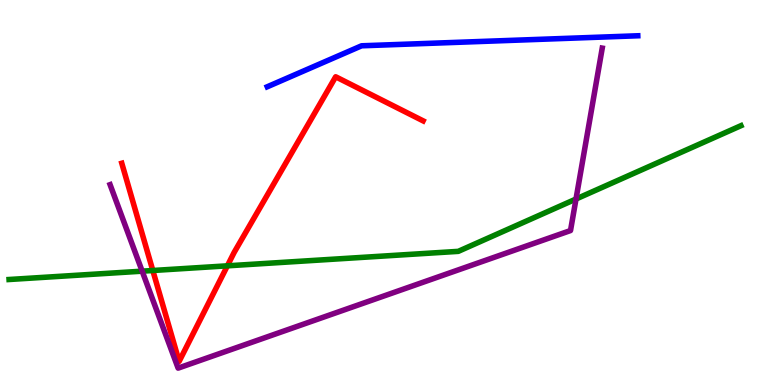[{'lines': ['blue', 'red'], 'intersections': []}, {'lines': ['green', 'red'], 'intersections': [{'x': 1.97, 'y': 2.97}, {'x': 2.93, 'y': 3.1}]}, {'lines': ['purple', 'red'], 'intersections': []}, {'lines': ['blue', 'green'], 'intersections': []}, {'lines': ['blue', 'purple'], 'intersections': []}, {'lines': ['green', 'purple'], 'intersections': [{'x': 1.83, 'y': 2.96}, {'x': 7.43, 'y': 4.83}]}]